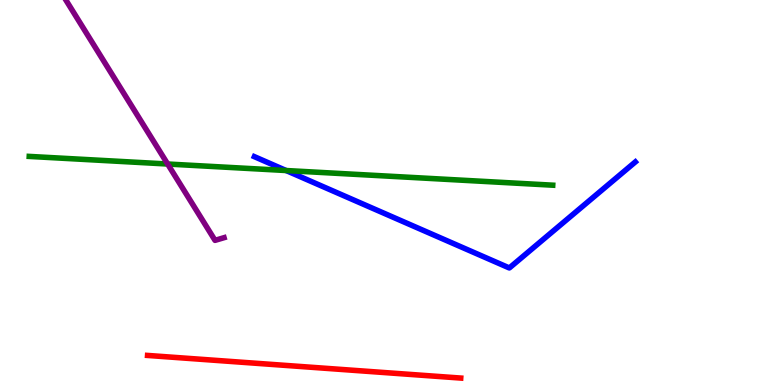[{'lines': ['blue', 'red'], 'intersections': []}, {'lines': ['green', 'red'], 'intersections': []}, {'lines': ['purple', 'red'], 'intersections': []}, {'lines': ['blue', 'green'], 'intersections': [{'x': 3.69, 'y': 5.57}]}, {'lines': ['blue', 'purple'], 'intersections': []}, {'lines': ['green', 'purple'], 'intersections': [{'x': 2.16, 'y': 5.74}]}]